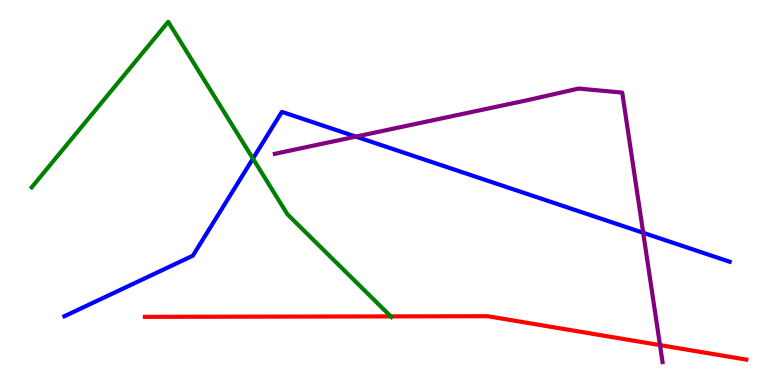[{'lines': ['blue', 'red'], 'intersections': []}, {'lines': ['green', 'red'], 'intersections': [{'x': 5.04, 'y': 1.78}]}, {'lines': ['purple', 'red'], 'intersections': [{'x': 8.52, 'y': 1.04}]}, {'lines': ['blue', 'green'], 'intersections': [{'x': 3.26, 'y': 5.88}]}, {'lines': ['blue', 'purple'], 'intersections': [{'x': 4.59, 'y': 6.45}, {'x': 8.3, 'y': 3.95}]}, {'lines': ['green', 'purple'], 'intersections': []}]